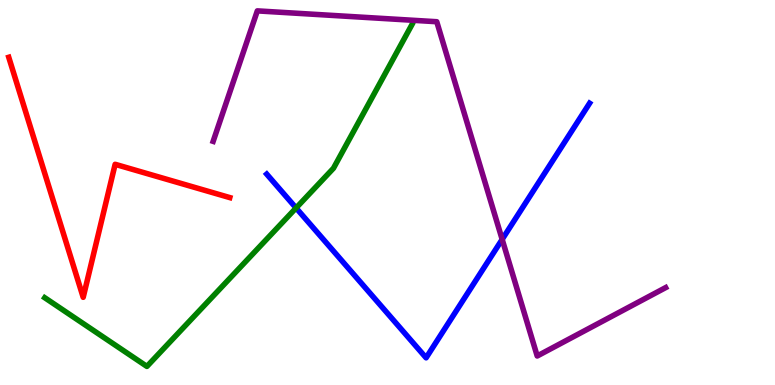[{'lines': ['blue', 'red'], 'intersections': []}, {'lines': ['green', 'red'], 'intersections': []}, {'lines': ['purple', 'red'], 'intersections': []}, {'lines': ['blue', 'green'], 'intersections': [{'x': 3.82, 'y': 4.6}]}, {'lines': ['blue', 'purple'], 'intersections': [{'x': 6.48, 'y': 3.78}]}, {'lines': ['green', 'purple'], 'intersections': []}]